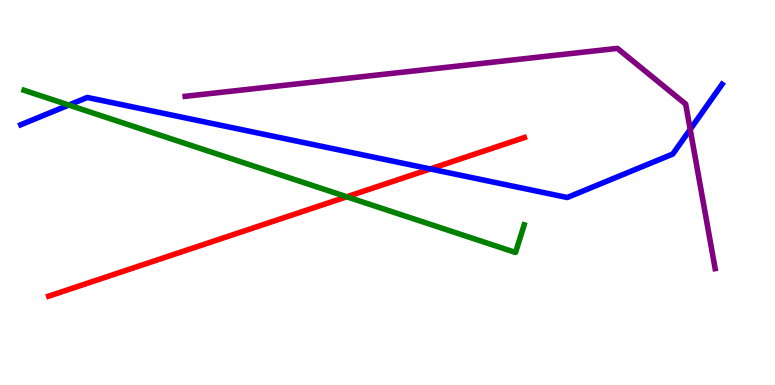[{'lines': ['blue', 'red'], 'intersections': [{'x': 5.55, 'y': 5.61}]}, {'lines': ['green', 'red'], 'intersections': [{'x': 4.47, 'y': 4.89}]}, {'lines': ['purple', 'red'], 'intersections': []}, {'lines': ['blue', 'green'], 'intersections': [{'x': 0.888, 'y': 7.27}]}, {'lines': ['blue', 'purple'], 'intersections': [{'x': 8.91, 'y': 6.64}]}, {'lines': ['green', 'purple'], 'intersections': []}]